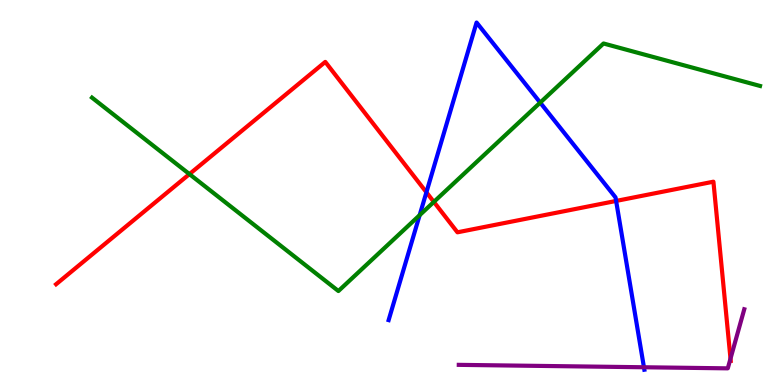[{'lines': ['blue', 'red'], 'intersections': [{'x': 5.5, 'y': 5.01}, {'x': 7.95, 'y': 4.78}]}, {'lines': ['green', 'red'], 'intersections': [{'x': 2.44, 'y': 5.48}, {'x': 5.6, 'y': 4.76}]}, {'lines': ['purple', 'red'], 'intersections': [{'x': 9.43, 'y': 0.685}]}, {'lines': ['blue', 'green'], 'intersections': [{'x': 5.41, 'y': 4.41}, {'x': 6.97, 'y': 7.33}]}, {'lines': ['blue', 'purple'], 'intersections': [{'x': 8.31, 'y': 0.461}]}, {'lines': ['green', 'purple'], 'intersections': []}]